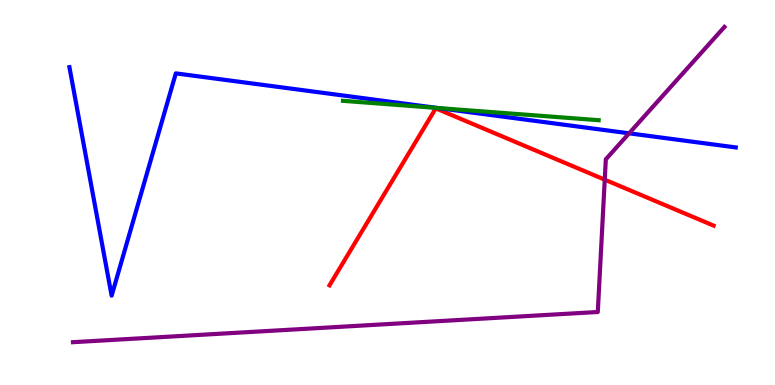[{'lines': ['blue', 'red'], 'intersections': []}, {'lines': ['green', 'red'], 'intersections': []}, {'lines': ['purple', 'red'], 'intersections': [{'x': 7.8, 'y': 5.33}]}, {'lines': ['blue', 'green'], 'intersections': [{'x': 5.65, 'y': 7.19}]}, {'lines': ['blue', 'purple'], 'intersections': [{'x': 8.12, 'y': 6.54}]}, {'lines': ['green', 'purple'], 'intersections': []}]